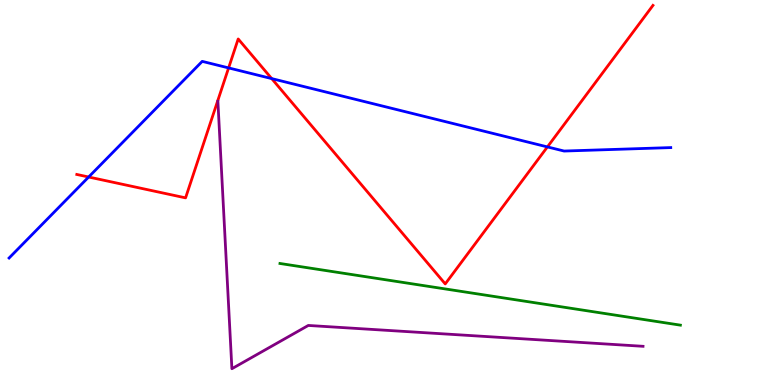[{'lines': ['blue', 'red'], 'intersections': [{'x': 1.14, 'y': 5.4}, {'x': 2.95, 'y': 8.24}, {'x': 3.51, 'y': 7.96}, {'x': 7.06, 'y': 6.18}]}, {'lines': ['green', 'red'], 'intersections': []}, {'lines': ['purple', 'red'], 'intersections': []}, {'lines': ['blue', 'green'], 'intersections': []}, {'lines': ['blue', 'purple'], 'intersections': []}, {'lines': ['green', 'purple'], 'intersections': []}]